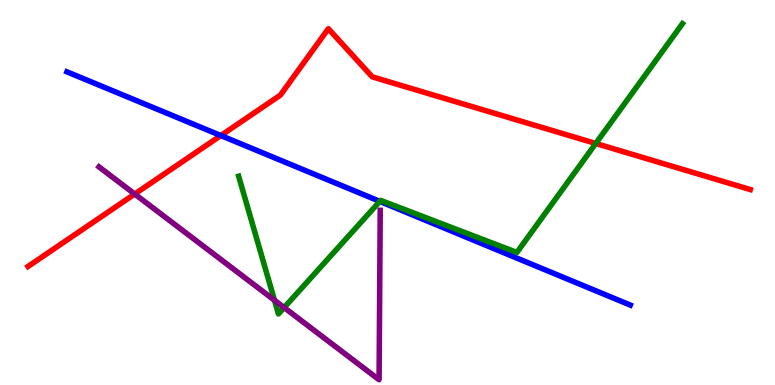[{'lines': ['blue', 'red'], 'intersections': [{'x': 2.85, 'y': 6.48}]}, {'lines': ['green', 'red'], 'intersections': [{'x': 7.69, 'y': 6.27}]}, {'lines': ['purple', 'red'], 'intersections': [{'x': 1.74, 'y': 4.96}]}, {'lines': ['blue', 'green'], 'intersections': [{'x': 4.9, 'y': 4.77}]}, {'lines': ['blue', 'purple'], 'intersections': []}, {'lines': ['green', 'purple'], 'intersections': [{'x': 3.54, 'y': 2.2}, {'x': 3.67, 'y': 2.01}]}]